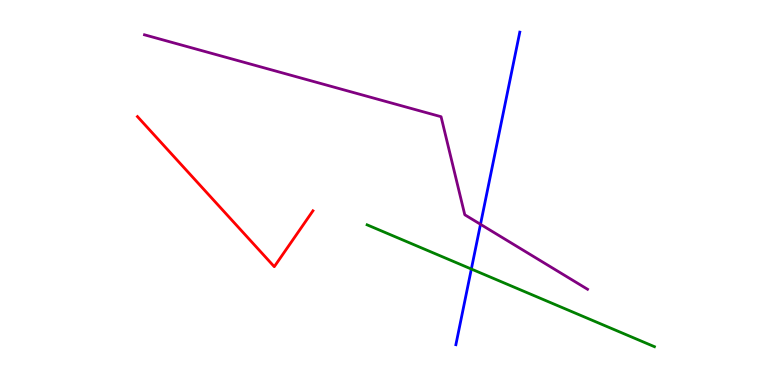[{'lines': ['blue', 'red'], 'intersections': []}, {'lines': ['green', 'red'], 'intersections': []}, {'lines': ['purple', 'red'], 'intersections': []}, {'lines': ['blue', 'green'], 'intersections': [{'x': 6.08, 'y': 3.01}]}, {'lines': ['blue', 'purple'], 'intersections': [{'x': 6.2, 'y': 4.17}]}, {'lines': ['green', 'purple'], 'intersections': []}]